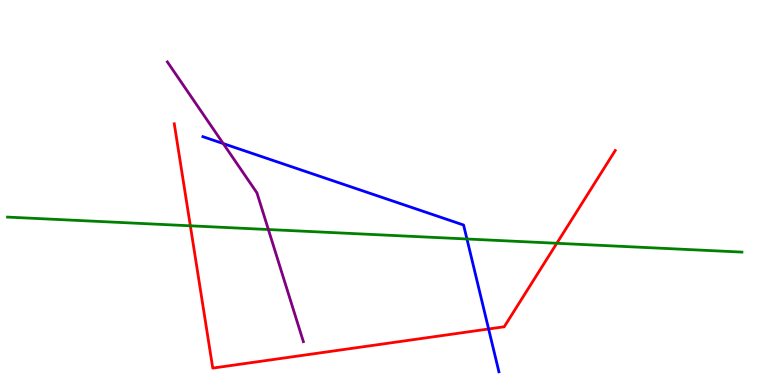[{'lines': ['blue', 'red'], 'intersections': [{'x': 6.3, 'y': 1.46}]}, {'lines': ['green', 'red'], 'intersections': [{'x': 2.46, 'y': 4.13}, {'x': 7.18, 'y': 3.68}]}, {'lines': ['purple', 'red'], 'intersections': []}, {'lines': ['blue', 'green'], 'intersections': [{'x': 6.03, 'y': 3.79}]}, {'lines': ['blue', 'purple'], 'intersections': [{'x': 2.88, 'y': 6.27}]}, {'lines': ['green', 'purple'], 'intersections': [{'x': 3.46, 'y': 4.04}]}]